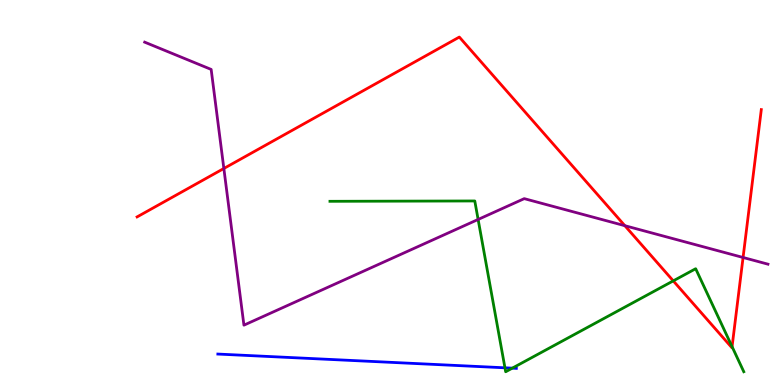[{'lines': ['blue', 'red'], 'intersections': []}, {'lines': ['green', 'red'], 'intersections': [{'x': 8.69, 'y': 2.7}, {'x': 9.45, 'y': 0.996}]}, {'lines': ['purple', 'red'], 'intersections': [{'x': 2.89, 'y': 5.62}, {'x': 8.06, 'y': 4.14}, {'x': 9.59, 'y': 3.31}]}, {'lines': ['blue', 'green'], 'intersections': [{'x': 6.52, 'y': 0.447}, {'x': 6.61, 'y': 0.438}]}, {'lines': ['blue', 'purple'], 'intersections': []}, {'lines': ['green', 'purple'], 'intersections': [{'x': 6.17, 'y': 4.3}]}]